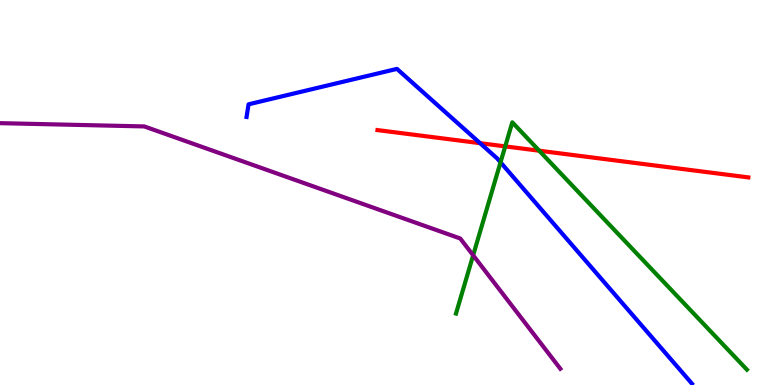[{'lines': ['blue', 'red'], 'intersections': [{'x': 6.19, 'y': 6.28}]}, {'lines': ['green', 'red'], 'intersections': [{'x': 6.52, 'y': 6.2}, {'x': 6.96, 'y': 6.09}]}, {'lines': ['purple', 'red'], 'intersections': []}, {'lines': ['blue', 'green'], 'intersections': [{'x': 6.46, 'y': 5.78}]}, {'lines': ['blue', 'purple'], 'intersections': []}, {'lines': ['green', 'purple'], 'intersections': [{'x': 6.11, 'y': 3.37}]}]